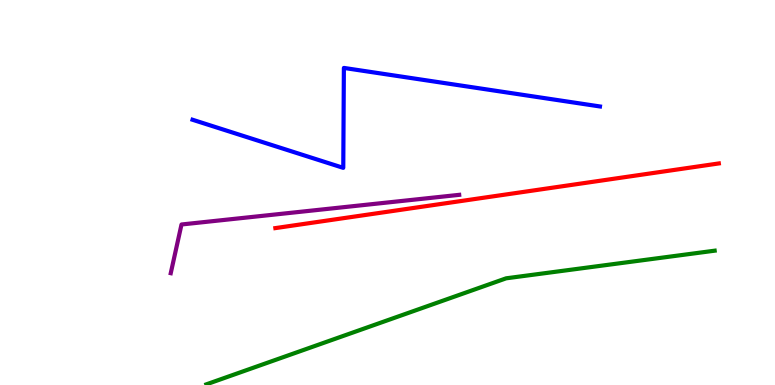[{'lines': ['blue', 'red'], 'intersections': []}, {'lines': ['green', 'red'], 'intersections': []}, {'lines': ['purple', 'red'], 'intersections': []}, {'lines': ['blue', 'green'], 'intersections': []}, {'lines': ['blue', 'purple'], 'intersections': []}, {'lines': ['green', 'purple'], 'intersections': []}]